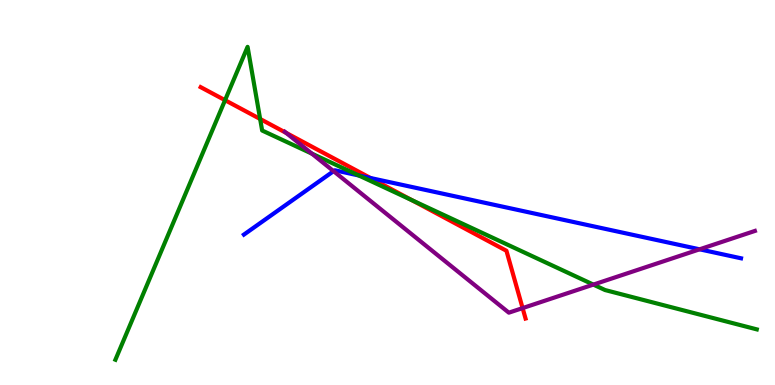[{'lines': ['blue', 'red'], 'intersections': [{'x': 4.78, 'y': 5.38}]}, {'lines': ['green', 'red'], 'intersections': [{'x': 2.9, 'y': 7.4}, {'x': 3.36, 'y': 6.91}, {'x': 5.31, 'y': 4.8}]}, {'lines': ['purple', 'red'], 'intersections': [{'x': 3.69, 'y': 6.55}, {'x': 6.74, 'y': 2.0}]}, {'lines': ['blue', 'green'], 'intersections': [{'x': 4.63, 'y': 5.44}]}, {'lines': ['blue', 'purple'], 'intersections': [{'x': 4.3, 'y': 5.55}, {'x': 9.03, 'y': 3.52}]}, {'lines': ['green', 'purple'], 'intersections': [{'x': 4.02, 'y': 6.01}, {'x': 7.66, 'y': 2.61}]}]